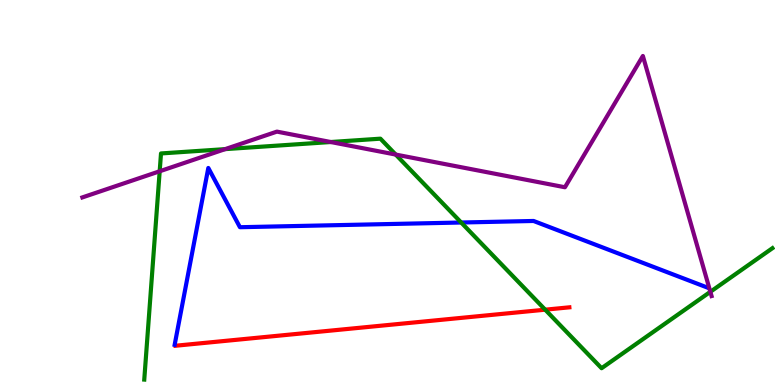[{'lines': ['blue', 'red'], 'intersections': []}, {'lines': ['green', 'red'], 'intersections': [{'x': 7.03, 'y': 1.96}]}, {'lines': ['purple', 'red'], 'intersections': []}, {'lines': ['blue', 'green'], 'intersections': [{'x': 5.95, 'y': 4.22}]}, {'lines': ['blue', 'purple'], 'intersections': []}, {'lines': ['green', 'purple'], 'intersections': [{'x': 2.06, 'y': 5.55}, {'x': 2.9, 'y': 6.13}, {'x': 4.27, 'y': 6.31}, {'x': 5.11, 'y': 5.99}, {'x': 9.17, 'y': 2.42}]}]